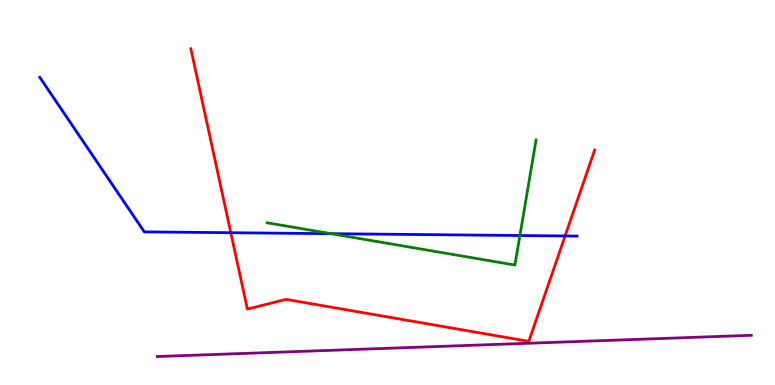[{'lines': ['blue', 'red'], 'intersections': [{'x': 2.98, 'y': 3.96}, {'x': 7.29, 'y': 3.87}]}, {'lines': ['green', 'red'], 'intersections': []}, {'lines': ['purple', 'red'], 'intersections': []}, {'lines': ['blue', 'green'], 'intersections': [{'x': 4.27, 'y': 3.93}, {'x': 6.71, 'y': 3.88}]}, {'lines': ['blue', 'purple'], 'intersections': []}, {'lines': ['green', 'purple'], 'intersections': []}]